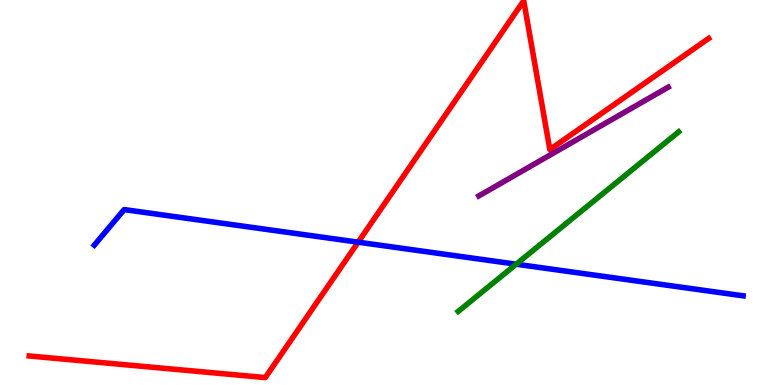[{'lines': ['blue', 'red'], 'intersections': [{'x': 4.62, 'y': 3.71}]}, {'lines': ['green', 'red'], 'intersections': []}, {'lines': ['purple', 'red'], 'intersections': []}, {'lines': ['blue', 'green'], 'intersections': [{'x': 6.66, 'y': 3.14}]}, {'lines': ['blue', 'purple'], 'intersections': []}, {'lines': ['green', 'purple'], 'intersections': []}]